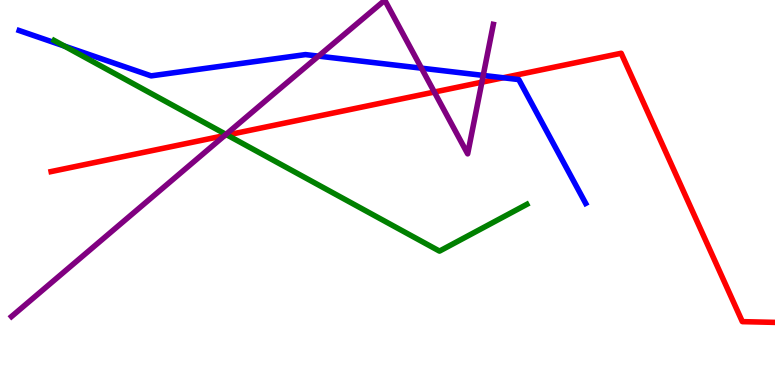[{'lines': ['blue', 'red'], 'intersections': [{'x': 6.49, 'y': 7.98}]}, {'lines': ['green', 'red'], 'intersections': [{'x': 2.93, 'y': 6.49}]}, {'lines': ['purple', 'red'], 'intersections': [{'x': 2.9, 'y': 6.48}, {'x': 5.6, 'y': 7.61}, {'x': 6.22, 'y': 7.87}]}, {'lines': ['blue', 'green'], 'intersections': [{'x': 0.831, 'y': 8.8}]}, {'lines': ['blue', 'purple'], 'intersections': [{'x': 4.11, 'y': 8.54}, {'x': 5.44, 'y': 8.23}, {'x': 6.24, 'y': 8.04}]}, {'lines': ['green', 'purple'], 'intersections': [{'x': 2.92, 'y': 6.51}]}]